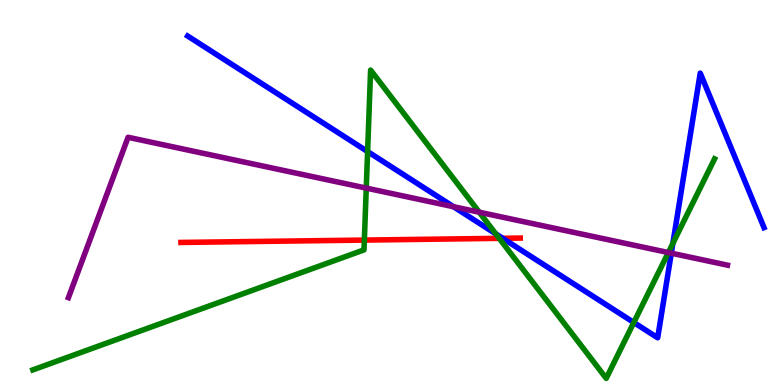[{'lines': ['blue', 'red'], 'intersections': [{'x': 6.49, 'y': 3.81}]}, {'lines': ['green', 'red'], 'intersections': [{'x': 4.7, 'y': 3.76}, {'x': 6.44, 'y': 3.81}]}, {'lines': ['purple', 'red'], 'intersections': []}, {'lines': ['blue', 'green'], 'intersections': [{'x': 4.74, 'y': 6.06}, {'x': 6.4, 'y': 3.93}, {'x': 8.18, 'y': 1.62}, {'x': 8.68, 'y': 3.68}]}, {'lines': ['blue', 'purple'], 'intersections': [{'x': 5.85, 'y': 4.63}, {'x': 8.66, 'y': 3.42}]}, {'lines': ['green', 'purple'], 'intersections': [{'x': 4.73, 'y': 5.11}, {'x': 6.18, 'y': 4.49}, {'x': 8.62, 'y': 3.44}]}]